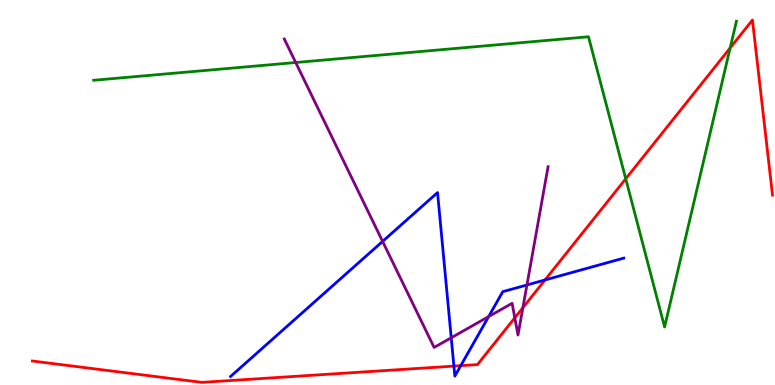[{'lines': ['blue', 'red'], 'intersections': [{'x': 5.86, 'y': 0.491}, {'x': 5.95, 'y': 0.502}, {'x': 7.03, 'y': 2.73}]}, {'lines': ['green', 'red'], 'intersections': [{'x': 8.07, 'y': 5.36}, {'x': 9.42, 'y': 8.75}]}, {'lines': ['purple', 'red'], 'intersections': [{'x': 6.64, 'y': 1.75}, {'x': 6.75, 'y': 2.01}]}, {'lines': ['blue', 'green'], 'intersections': []}, {'lines': ['blue', 'purple'], 'intersections': [{'x': 4.94, 'y': 3.73}, {'x': 5.82, 'y': 1.23}, {'x': 6.3, 'y': 1.78}, {'x': 6.8, 'y': 2.6}]}, {'lines': ['green', 'purple'], 'intersections': [{'x': 3.82, 'y': 8.38}]}]